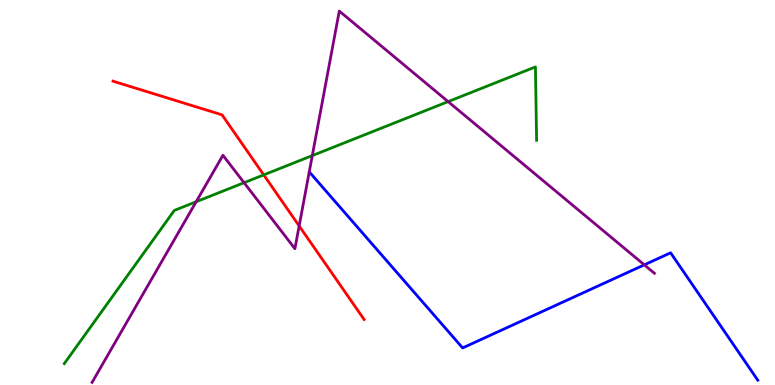[{'lines': ['blue', 'red'], 'intersections': []}, {'lines': ['green', 'red'], 'intersections': [{'x': 3.4, 'y': 5.46}]}, {'lines': ['purple', 'red'], 'intersections': [{'x': 3.86, 'y': 4.13}]}, {'lines': ['blue', 'green'], 'intersections': []}, {'lines': ['blue', 'purple'], 'intersections': [{'x': 8.31, 'y': 3.12}]}, {'lines': ['green', 'purple'], 'intersections': [{'x': 2.53, 'y': 4.76}, {'x': 3.15, 'y': 5.25}, {'x': 4.03, 'y': 5.96}, {'x': 5.78, 'y': 7.36}]}]